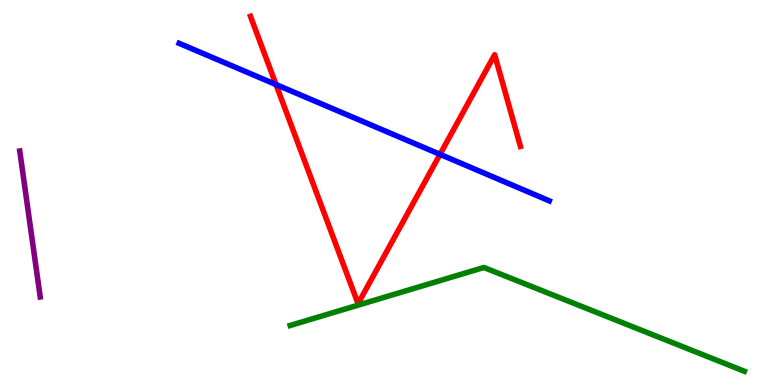[{'lines': ['blue', 'red'], 'intersections': [{'x': 3.56, 'y': 7.8}, {'x': 5.68, 'y': 5.99}]}, {'lines': ['green', 'red'], 'intersections': []}, {'lines': ['purple', 'red'], 'intersections': []}, {'lines': ['blue', 'green'], 'intersections': []}, {'lines': ['blue', 'purple'], 'intersections': []}, {'lines': ['green', 'purple'], 'intersections': []}]